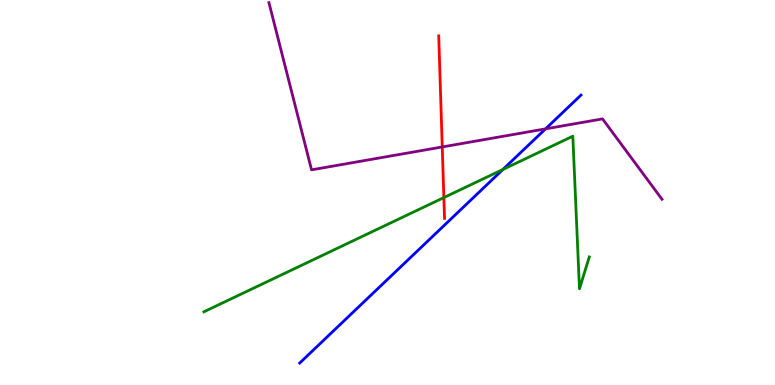[{'lines': ['blue', 'red'], 'intersections': []}, {'lines': ['green', 'red'], 'intersections': [{'x': 5.73, 'y': 4.87}]}, {'lines': ['purple', 'red'], 'intersections': [{'x': 5.71, 'y': 6.18}]}, {'lines': ['blue', 'green'], 'intersections': [{'x': 6.49, 'y': 5.6}]}, {'lines': ['blue', 'purple'], 'intersections': [{'x': 7.04, 'y': 6.65}]}, {'lines': ['green', 'purple'], 'intersections': []}]